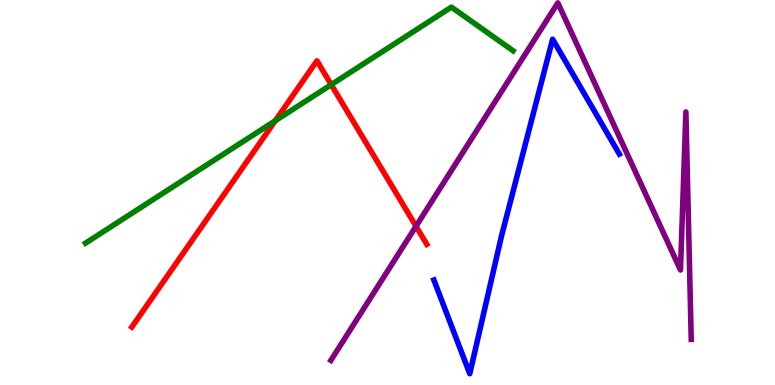[{'lines': ['blue', 'red'], 'intersections': []}, {'lines': ['green', 'red'], 'intersections': [{'x': 3.55, 'y': 6.86}, {'x': 4.27, 'y': 7.8}]}, {'lines': ['purple', 'red'], 'intersections': [{'x': 5.37, 'y': 4.12}]}, {'lines': ['blue', 'green'], 'intersections': []}, {'lines': ['blue', 'purple'], 'intersections': []}, {'lines': ['green', 'purple'], 'intersections': []}]